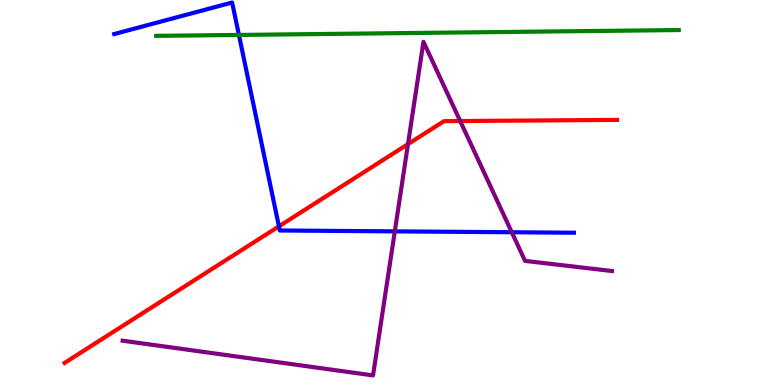[{'lines': ['blue', 'red'], 'intersections': [{'x': 3.6, 'y': 4.12}]}, {'lines': ['green', 'red'], 'intersections': []}, {'lines': ['purple', 'red'], 'intersections': [{'x': 5.26, 'y': 6.26}, {'x': 5.94, 'y': 6.86}]}, {'lines': ['blue', 'green'], 'intersections': [{'x': 3.08, 'y': 9.09}]}, {'lines': ['blue', 'purple'], 'intersections': [{'x': 5.09, 'y': 3.99}, {'x': 6.6, 'y': 3.97}]}, {'lines': ['green', 'purple'], 'intersections': []}]